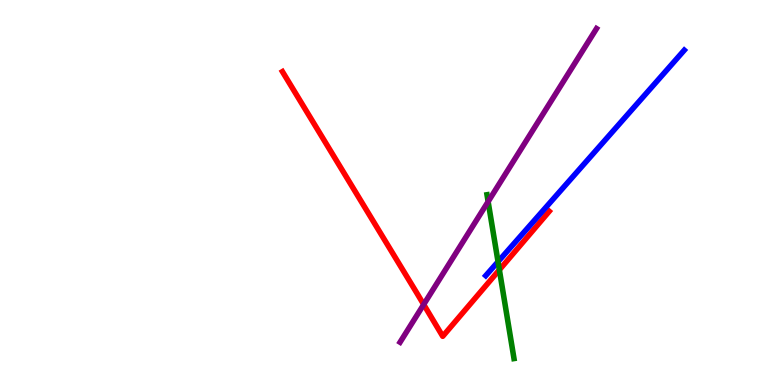[{'lines': ['blue', 'red'], 'intersections': []}, {'lines': ['green', 'red'], 'intersections': [{'x': 6.44, 'y': 2.99}]}, {'lines': ['purple', 'red'], 'intersections': [{'x': 5.47, 'y': 2.09}]}, {'lines': ['blue', 'green'], 'intersections': [{'x': 6.43, 'y': 3.2}]}, {'lines': ['blue', 'purple'], 'intersections': []}, {'lines': ['green', 'purple'], 'intersections': [{'x': 6.3, 'y': 4.76}]}]